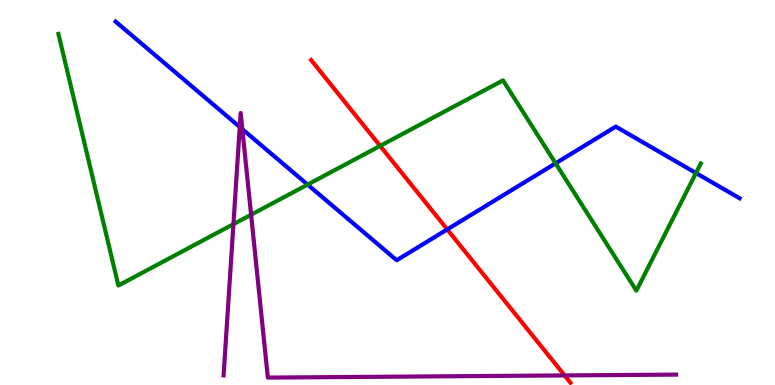[{'lines': ['blue', 'red'], 'intersections': [{'x': 5.77, 'y': 4.04}]}, {'lines': ['green', 'red'], 'intersections': [{'x': 4.9, 'y': 6.21}]}, {'lines': ['purple', 'red'], 'intersections': [{'x': 7.29, 'y': 0.249}]}, {'lines': ['blue', 'green'], 'intersections': [{'x': 3.97, 'y': 5.21}, {'x': 7.17, 'y': 5.76}, {'x': 8.98, 'y': 5.51}]}, {'lines': ['blue', 'purple'], 'intersections': [{'x': 3.09, 'y': 6.7}, {'x': 3.13, 'y': 6.64}]}, {'lines': ['green', 'purple'], 'intersections': [{'x': 3.01, 'y': 4.18}, {'x': 3.24, 'y': 4.42}]}]